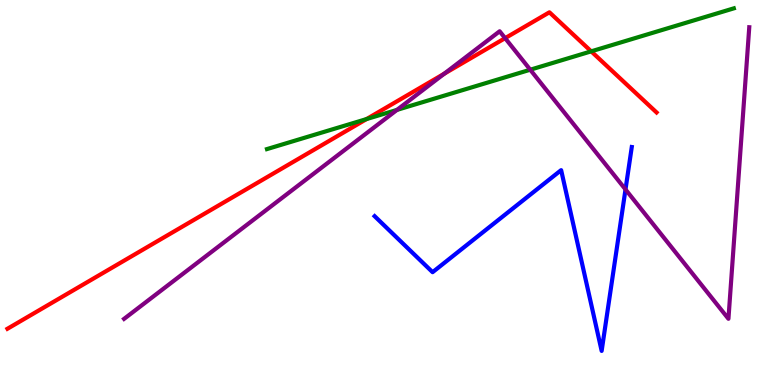[{'lines': ['blue', 'red'], 'intersections': []}, {'lines': ['green', 'red'], 'intersections': [{'x': 4.73, 'y': 6.91}, {'x': 7.63, 'y': 8.67}]}, {'lines': ['purple', 'red'], 'intersections': [{'x': 5.73, 'y': 8.09}, {'x': 6.52, 'y': 9.01}]}, {'lines': ['blue', 'green'], 'intersections': []}, {'lines': ['blue', 'purple'], 'intersections': [{'x': 8.07, 'y': 5.08}]}, {'lines': ['green', 'purple'], 'intersections': [{'x': 5.12, 'y': 7.15}, {'x': 6.84, 'y': 8.19}]}]